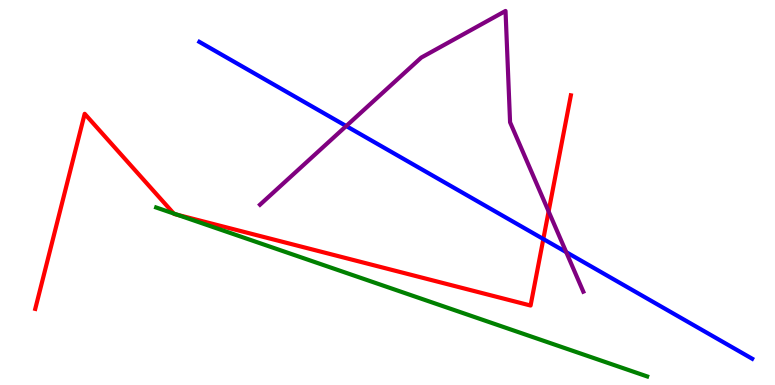[{'lines': ['blue', 'red'], 'intersections': [{'x': 7.01, 'y': 3.79}]}, {'lines': ['green', 'red'], 'intersections': [{'x': 2.24, 'y': 4.45}, {'x': 2.29, 'y': 4.42}]}, {'lines': ['purple', 'red'], 'intersections': [{'x': 7.08, 'y': 4.51}]}, {'lines': ['blue', 'green'], 'intersections': []}, {'lines': ['blue', 'purple'], 'intersections': [{'x': 4.47, 'y': 6.73}, {'x': 7.31, 'y': 3.45}]}, {'lines': ['green', 'purple'], 'intersections': []}]